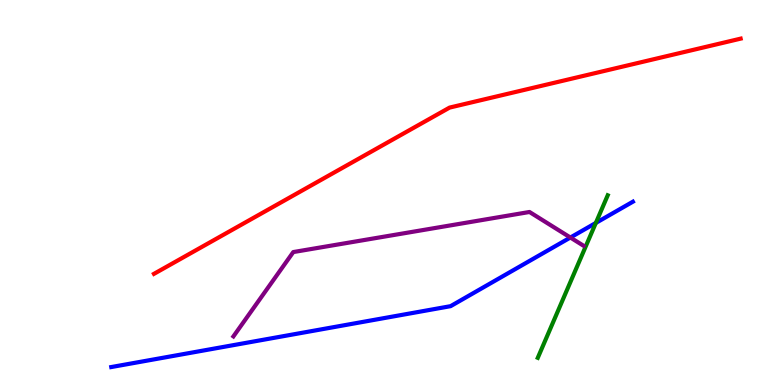[{'lines': ['blue', 'red'], 'intersections': []}, {'lines': ['green', 'red'], 'intersections': []}, {'lines': ['purple', 'red'], 'intersections': []}, {'lines': ['blue', 'green'], 'intersections': [{'x': 7.69, 'y': 4.21}]}, {'lines': ['blue', 'purple'], 'intersections': [{'x': 7.36, 'y': 3.83}]}, {'lines': ['green', 'purple'], 'intersections': []}]